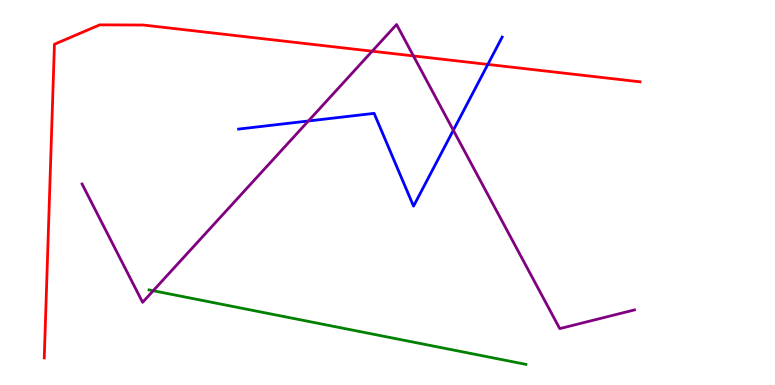[{'lines': ['blue', 'red'], 'intersections': [{'x': 6.29, 'y': 8.33}]}, {'lines': ['green', 'red'], 'intersections': []}, {'lines': ['purple', 'red'], 'intersections': [{'x': 4.8, 'y': 8.67}, {'x': 5.33, 'y': 8.55}]}, {'lines': ['blue', 'green'], 'intersections': []}, {'lines': ['blue', 'purple'], 'intersections': [{'x': 3.98, 'y': 6.86}, {'x': 5.85, 'y': 6.62}]}, {'lines': ['green', 'purple'], 'intersections': [{'x': 1.98, 'y': 2.45}]}]